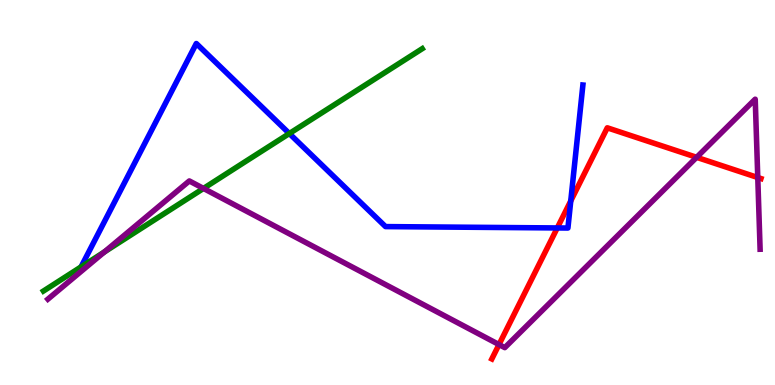[{'lines': ['blue', 'red'], 'intersections': [{'x': 7.19, 'y': 4.08}, {'x': 7.36, 'y': 4.78}]}, {'lines': ['green', 'red'], 'intersections': []}, {'lines': ['purple', 'red'], 'intersections': [{'x': 6.44, 'y': 1.05}, {'x': 8.99, 'y': 5.91}, {'x': 9.78, 'y': 5.39}]}, {'lines': ['blue', 'green'], 'intersections': [{'x': 1.05, 'y': 3.07}, {'x': 3.73, 'y': 6.53}]}, {'lines': ['blue', 'purple'], 'intersections': []}, {'lines': ['green', 'purple'], 'intersections': [{'x': 1.35, 'y': 3.45}, {'x': 2.63, 'y': 5.11}]}]